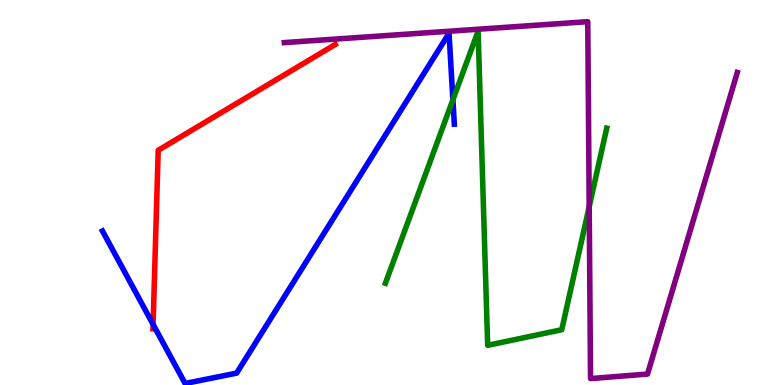[{'lines': ['blue', 'red'], 'intersections': [{'x': 1.98, 'y': 1.57}]}, {'lines': ['green', 'red'], 'intersections': []}, {'lines': ['purple', 'red'], 'intersections': []}, {'lines': ['blue', 'green'], 'intersections': [{'x': 5.84, 'y': 7.41}]}, {'lines': ['blue', 'purple'], 'intersections': []}, {'lines': ['green', 'purple'], 'intersections': [{'x': 7.6, 'y': 4.63}]}]